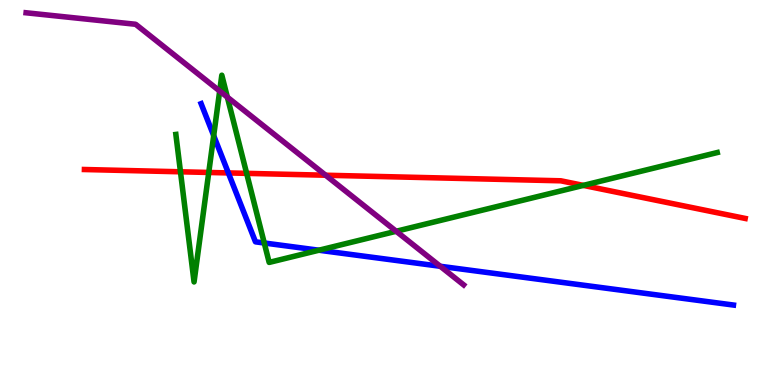[{'lines': ['blue', 'red'], 'intersections': [{'x': 2.95, 'y': 5.51}]}, {'lines': ['green', 'red'], 'intersections': [{'x': 2.33, 'y': 5.54}, {'x': 2.69, 'y': 5.52}, {'x': 3.18, 'y': 5.5}, {'x': 7.53, 'y': 5.18}]}, {'lines': ['purple', 'red'], 'intersections': [{'x': 4.2, 'y': 5.45}]}, {'lines': ['blue', 'green'], 'intersections': [{'x': 2.76, 'y': 6.48}, {'x': 3.41, 'y': 3.69}, {'x': 4.11, 'y': 3.5}]}, {'lines': ['blue', 'purple'], 'intersections': [{'x': 5.68, 'y': 3.08}]}, {'lines': ['green', 'purple'], 'intersections': [{'x': 2.83, 'y': 7.64}, {'x': 2.93, 'y': 7.48}, {'x': 5.11, 'y': 3.99}]}]